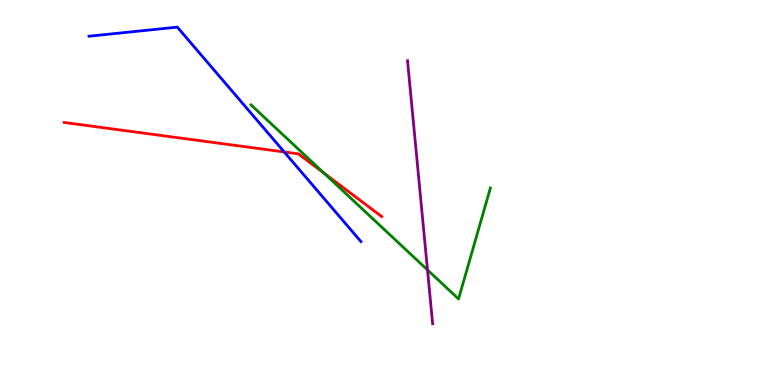[{'lines': ['blue', 'red'], 'intersections': [{'x': 3.67, 'y': 6.05}]}, {'lines': ['green', 'red'], 'intersections': [{'x': 4.18, 'y': 5.51}]}, {'lines': ['purple', 'red'], 'intersections': []}, {'lines': ['blue', 'green'], 'intersections': []}, {'lines': ['blue', 'purple'], 'intersections': []}, {'lines': ['green', 'purple'], 'intersections': [{'x': 5.52, 'y': 2.99}]}]